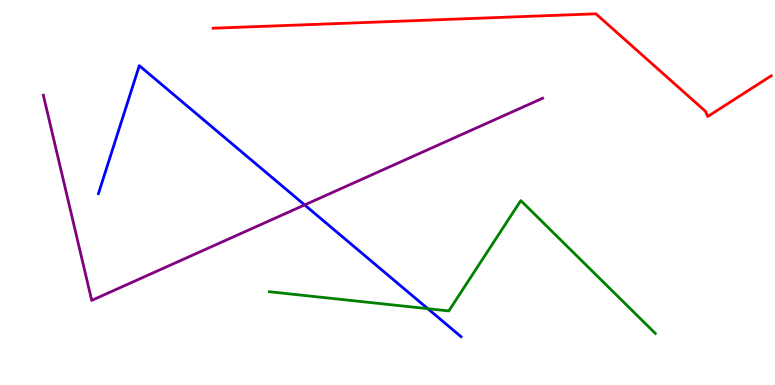[{'lines': ['blue', 'red'], 'intersections': []}, {'lines': ['green', 'red'], 'intersections': []}, {'lines': ['purple', 'red'], 'intersections': []}, {'lines': ['blue', 'green'], 'intersections': [{'x': 5.52, 'y': 1.98}]}, {'lines': ['blue', 'purple'], 'intersections': [{'x': 3.93, 'y': 4.68}]}, {'lines': ['green', 'purple'], 'intersections': []}]